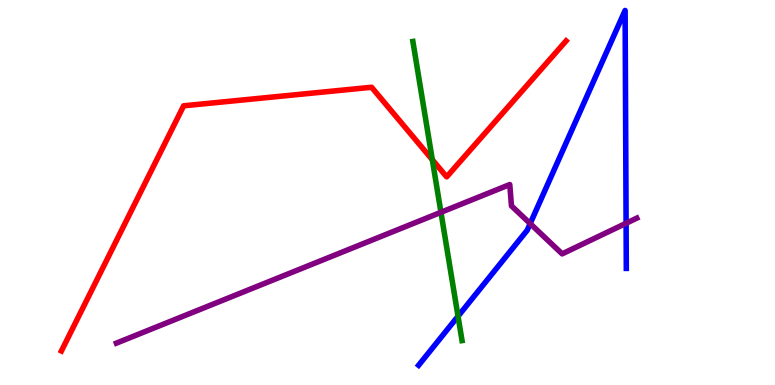[{'lines': ['blue', 'red'], 'intersections': []}, {'lines': ['green', 'red'], 'intersections': [{'x': 5.58, 'y': 5.85}]}, {'lines': ['purple', 'red'], 'intersections': []}, {'lines': ['blue', 'green'], 'intersections': [{'x': 5.91, 'y': 1.79}]}, {'lines': ['blue', 'purple'], 'intersections': [{'x': 6.84, 'y': 4.19}, {'x': 8.08, 'y': 4.2}]}, {'lines': ['green', 'purple'], 'intersections': [{'x': 5.69, 'y': 4.49}]}]